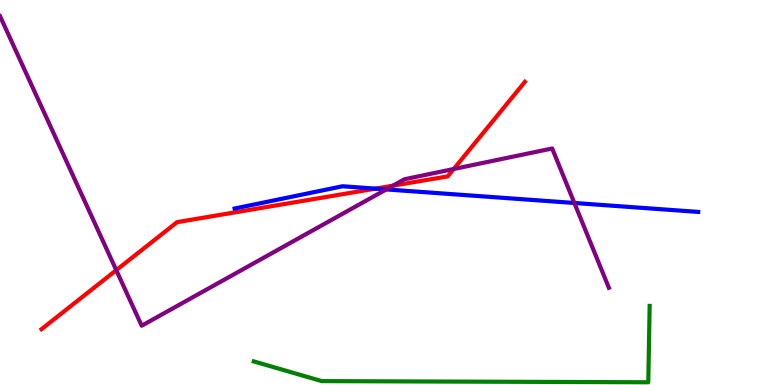[{'lines': ['blue', 'red'], 'intersections': [{'x': 4.84, 'y': 5.1}]}, {'lines': ['green', 'red'], 'intersections': []}, {'lines': ['purple', 'red'], 'intersections': [{'x': 1.5, 'y': 2.98}, {'x': 5.07, 'y': 5.18}, {'x': 5.85, 'y': 5.61}]}, {'lines': ['blue', 'green'], 'intersections': []}, {'lines': ['blue', 'purple'], 'intersections': [{'x': 4.98, 'y': 5.08}, {'x': 7.41, 'y': 4.73}]}, {'lines': ['green', 'purple'], 'intersections': []}]